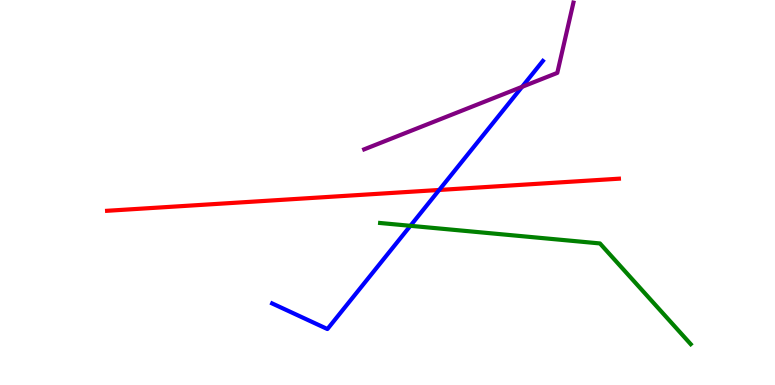[{'lines': ['blue', 'red'], 'intersections': [{'x': 5.67, 'y': 5.07}]}, {'lines': ['green', 'red'], 'intersections': []}, {'lines': ['purple', 'red'], 'intersections': []}, {'lines': ['blue', 'green'], 'intersections': [{'x': 5.3, 'y': 4.13}]}, {'lines': ['blue', 'purple'], 'intersections': [{'x': 6.74, 'y': 7.74}]}, {'lines': ['green', 'purple'], 'intersections': []}]